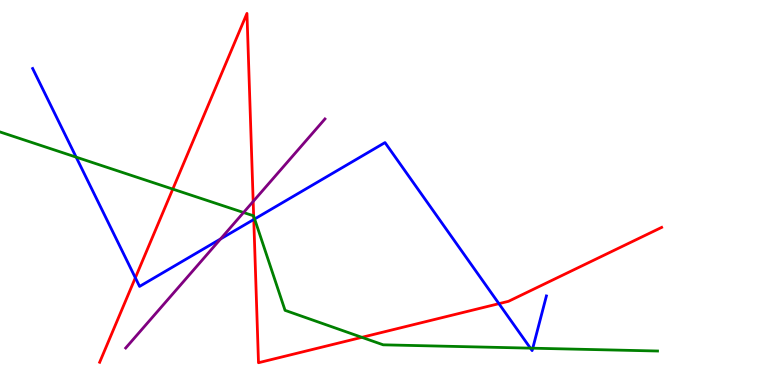[{'lines': ['blue', 'red'], 'intersections': [{'x': 1.75, 'y': 2.79}, {'x': 3.27, 'y': 4.3}, {'x': 6.44, 'y': 2.11}]}, {'lines': ['green', 'red'], 'intersections': [{'x': 2.23, 'y': 5.09}, {'x': 3.27, 'y': 4.39}, {'x': 4.67, 'y': 1.24}]}, {'lines': ['purple', 'red'], 'intersections': [{'x': 3.27, 'y': 4.77}]}, {'lines': ['blue', 'green'], 'intersections': [{'x': 0.983, 'y': 5.92}, {'x': 3.29, 'y': 4.31}, {'x': 6.84, 'y': 0.957}, {'x': 6.87, 'y': 0.956}]}, {'lines': ['blue', 'purple'], 'intersections': [{'x': 2.85, 'y': 3.79}]}, {'lines': ['green', 'purple'], 'intersections': [{'x': 3.14, 'y': 4.48}]}]